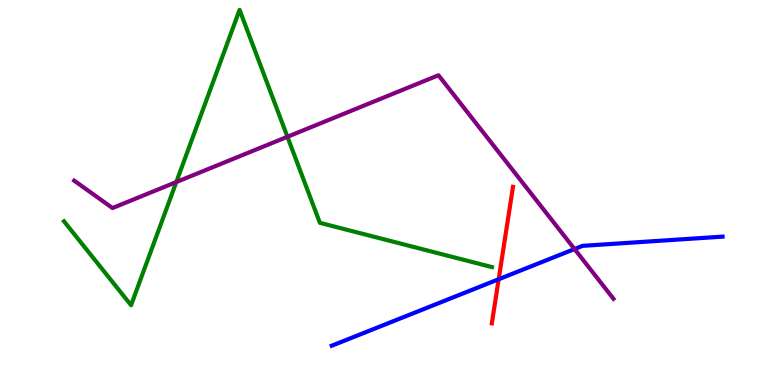[{'lines': ['blue', 'red'], 'intersections': [{'x': 6.43, 'y': 2.75}]}, {'lines': ['green', 'red'], 'intersections': []}, {'lines': ['purple', 'red'], 'intersections': []}, {'lines': ['blue', 'green'], 'intersections': []}, {'lines': ['blue', 'purple'], 'intersections': [{'x': 7.41, 'y': 3.53}]}, {'lines': ['green', 'purple'], 'intersections': [{'x': 2.28, 'y': 5.27}, {'x': 3.71, 'y': 6.45}]}]